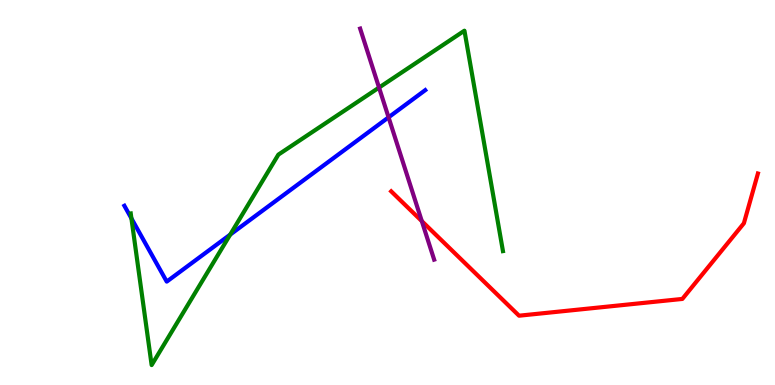[{'lines': ['blue', 'red'], 'intersections': []}, {'lines': ['green', 'red'], 'intersections': []}, {'lines': ['purple', 'red'], 'intersections': [{'x': 5.44, 'y': 4.26}]}, {'lines': ['blue', 'green'], 'intersections': [{'x': 1.7, 'y': 4.33}, {'x': 2.97, 'y': 3.91}]}, {'lines': ['blue', 'purple'], 'intersections': [{'x': 5.01, 'y': 6.95}]}, {'lines': ['green', 'purple'], 'intersections': [{'x': 4.89, 'y': 7.73}]}]